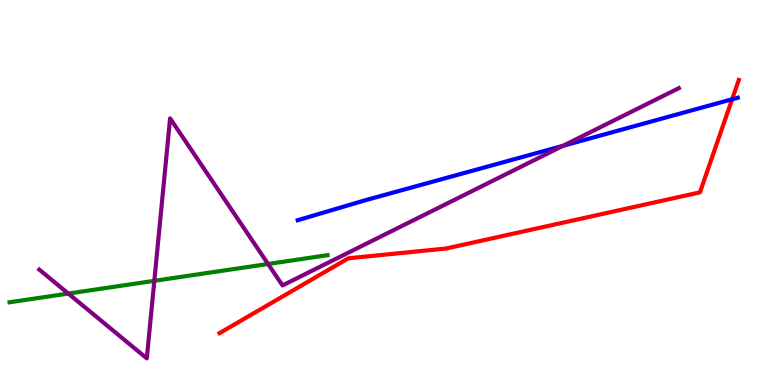[{'lines': ['blue', 'red'], 'intersections': [{'x': 9.45, 'y': 7.42}]}, {'lines': ['green', 'red'], 'intersections': []}, {'lines': ['purple', 'red'], 'intersections': []}, {'lines': ['blue', 'green'], 'intersections': []}, {'lines': ['blue', 'purple'], 'intersections': [{'x': 7.26, 'y': 6.21}]}, {'lines': ['green', 'purple'], 'intersections': [{'x': 0.881, 'y': 2.37}, {'x': 1.99, 'y': 2.71}, {'x': 3.46, 'y': 3.14}]}]